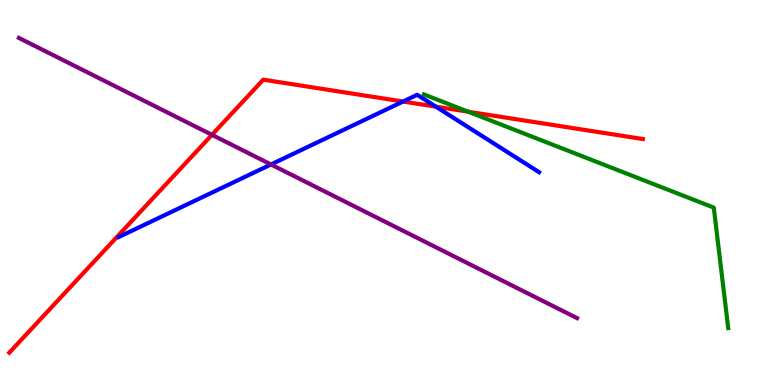[{'lines': ['blue', 'red'], 'intersections': [{'x': 5.2, 'y': 7.36}, {'x': 5.62, 'y': 7.23}]}, {'lines': ['green', 'red'], 'intersections': [{'x': 6.04, 'y': 7.1}]}, {'lines': ['purple', 'red'], 'intersections': [{'x': 2.73, 'y': 6.5}]}, {'lines': ['blue', 'green'], 'intersections': []}, {'lines': ['blue', 'purple'], 'intersections': [{'x': 3.5, 'y': 5.73}]}, {'lines': ['green', 'purple'], 'intersections': []}]